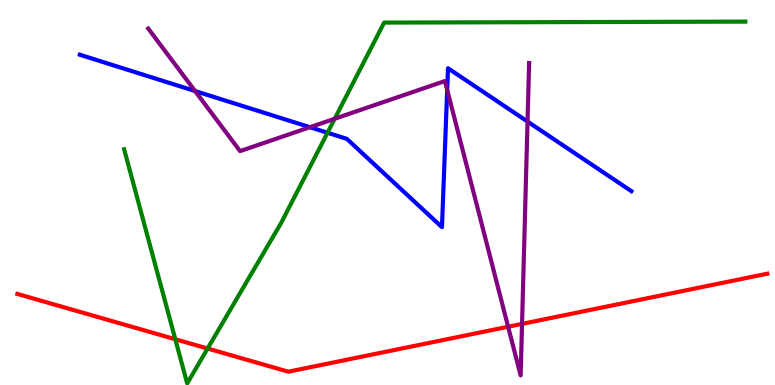[{'lines': ['blue', 'red'], 'intersections': []}, {'lines': ['green', 'red'], 'intersections': [{'x': 2.26, 'y': 1.19}, {'x': 2.68, 'y': 0.947}]}, {'lines': ['purple', 'red'], 'intersections': [{'x': 6.56, 'y': 1.51}, {'x': 6.74, 'y': 1.59}]}, {'lines': ['blue', 'green'], 'intersections': [{'x': 4.23, 'y': 6.55}]}, {'lines': ['blue', 'purple'], 'intersections': [{'x': 2.52, 'y': 7.64}, {'x': 4.0, 'y': 6.7}, {'x': 5.77, 'y': 7.67}, {'x': 6.81, 'y': 6.84}]}, {'lines': ['green', 'purple'], 'intersections': [{'x': 4.32, 'y': 6.92}]}]